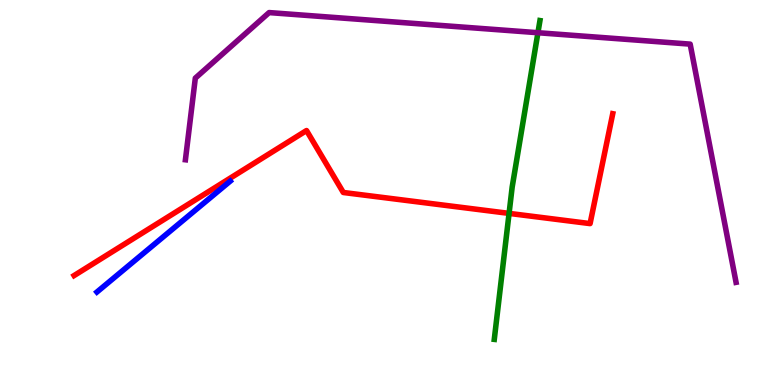[{'lines': ['blue', 'red'], 'intersections': []}, {'lines': ['green', 'red'], 'intersections': [{'x': 6.57, 'y': 4.46}]}, {'lines': ['purple', 'red'], 'intersections': []}, {'lines': ['blue', 'green'], 'intersections': []}, {'lines': ['blue', 'purple'], 'intersections': []}, {'lines': ['green', 'purple'], 'intersections': [{'x': 6.94, 'y': 9.15}]}]